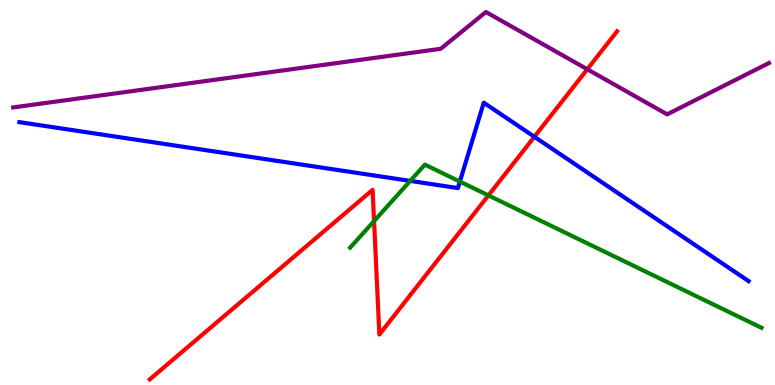[{'lines': ['blue', 'red'], 'intersections': [{'x': 6.9, 'y': 6.45}]}, {'lines': ['green', 'red'], 'intersections': [{'x': 4.83, 'y': 4.26}, {'x': 6.3, 'y': 4.92}]}, {'lines': ['purple', 'red'], 'intersections': [{'x': 7.58, 'y': 8.2}]}, {'lines': ['blue', 'green'], 'intersections': [{'x': 5.29, 'y': 5.3}, {'x': 5.93, 'y': 5.28}]}, {'lines': ['blue', 'purple'], 'intersections': []}, {'lines': ['green', 'purple'], 'intersections': []}]